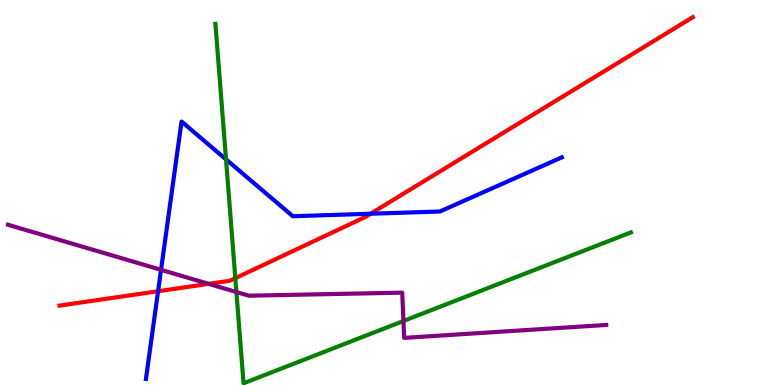[{'lines': ['blue', 'red'], 'intersections': [{'x': 2.04, 'y': 2.44}, {'x': 4.78, 'y': 4.45}]}, {'lines': ['green', 'red'], 'intersections': [{'x': 3.04, 'y': 2.77}]}, {'lines': ['purple', 'red'], 'intersections': [{'x': 2.69, 'y': 2.63}]}, {'lines': ['blue', 'green'], 'intersections': [{'x': 2.92, 'y': 5.86}]}, {'lines': ['blue', 'purple'], 'intersections': [{'x': 2.08, 'y': 2.99}]}, {'lines': ['green', 'purple'], 'intersections': [{'x': 3.05, 'y': 2.41}, {'x': 5.21, 'y': 1.66}]}]